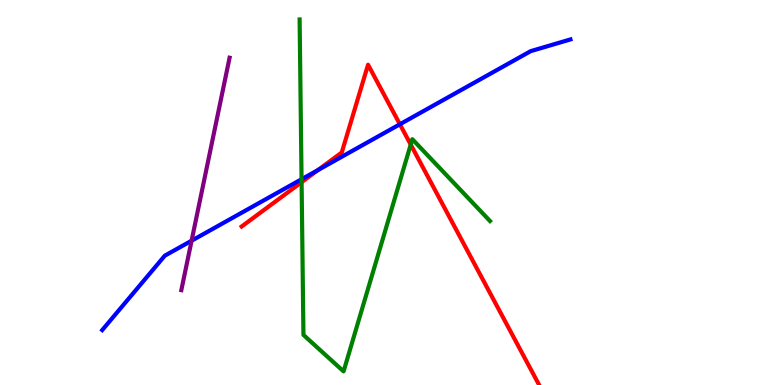[{'lines': ['blue', 'red'], 'intersections': [{'x': 4.1, 'y': 5.58}, {'x': 5.16, 'y': 6.77}]}, {'lines': ['green', 'red'], 'intersections': [{'x': 3.89, 'y': 5.27}, {'x': 5.3, 'y': 6.24}]}, {'lines': ['purple', 'red'], 'intersections': []}, {'lines': ['blue', 'green'], 'intersections': [{'x': 3.89, 'y': 5.34}]}, {'lines': ['blue', 'purple'], 'intersections': [{'x': 2.47, 'y': 3.75}]}, {'lines': ['green', 'purple'], 'intersections': []}]